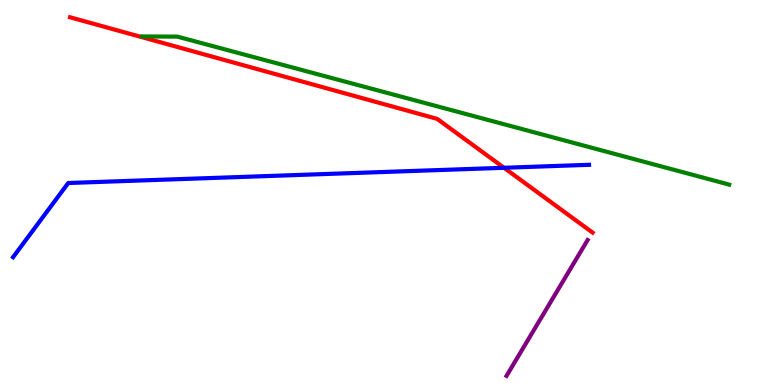[{'lines': ['blue', 'red'], 'intersections': [{'x': 6.5, 'y': 5.64}]}, {'lines': ['green', 'red'], 'intersections': []}, {'lines': ['purple', 'red'], 'intersections': []}, {'lines': ['blue', 'green'], 'intersections': []}, {'lines': ['blue', 'purple'], 'intersections': []}, {'lines': ['green', 'purple'], 'intersections': []}]